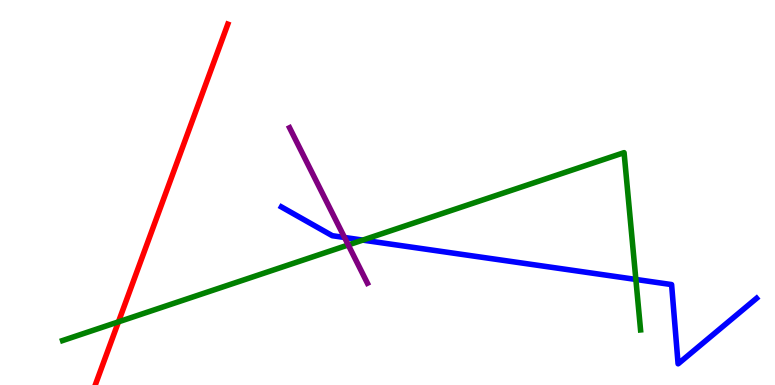[{'lines': ['blue', 'red'], 'intersections': []}, {'lines': ['green', 'red'], 'intersections': [{'x': 1.53, 'y': 1.64}]}, {'lines': ['purple', 'red'], 'intersections': []}, {'lines': ['blue', 'green'], 'intersections': [{'x': 4.68, 'y': 3.76}, {'x': 8.2, 'y': 2.74}]}, {'lines': ['blue', 'purple'], 'intersections': [{'x': 4.45, 'y': 3.83}]}, {'lines': ['green', 'purple'], 'intersections': [{'x': 4.49, 'y': 3.64}]}]